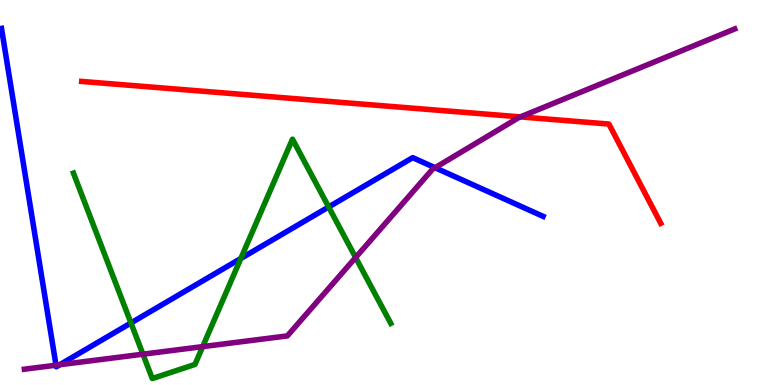[{'lines': ['blue', 'red'], 'intersections': []}, {'lines': ['green', 'red'], 'intersections': []}, {'lines': ['purple', 'red'], 'intersections': [{'x': 6.72, 'y': 6.96}]}, {'lines': ['blue', 'green'], 'intersections': [{'x': 1.69, 'y': 1.61}, {'x': 3.11, 'y': 3.29}, {'x': 4.24, 'y': 4.62}]}, {'lines': ['blue', 'purple'], 'intersections': [{'x': 0.723, 'y': 0.514}, {'x': 0.771, 'y': 0.527}, {'x': 5.61, 'y': 5.64}]}, {'lines': ['green', 'purple'], 'intersections': [{'x': 1.84, 'y': 0.8}, {'x': 2.62, 'y': 0.997}, {'x': 4.59, 'y': 3.31}]}]